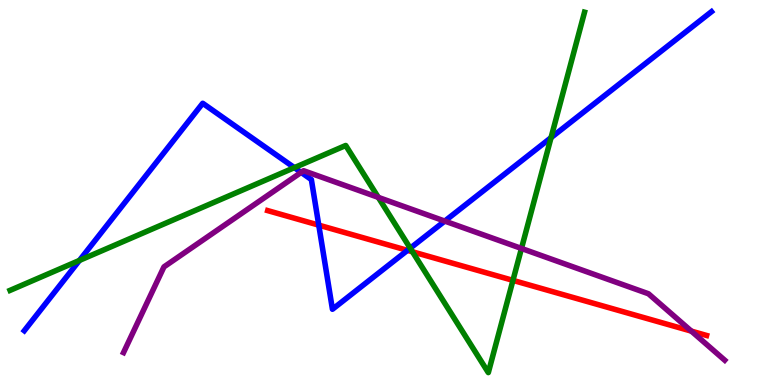[{'lines': ['blue', 'red'], 'intersections': [{'x': 4.11, 'y': 4.15}, {'x': 5.26, 'y': 3.5}]}, {'lines': ['green', 'red'], 'intersections': [{'x': 5.32, 'y': 3.46}, {'x': 6.62, 'y': 2.72}]}, {'lines': ['purple', 'red'], 'intersections': [{'x': 8.92, 'y': 1.4}]}, {'lines': ['blue', 'green'], 'intersections': [{'x': 1.03, 'y': 3.24}, {'x': 3.8, 'y': 5.65}, {'x': 5.29, 'y': 3.55}, {'x': 7.11, 'y': 6.42}]}, {'lines': ['blue', 'purple'], 'intersections': [{'x': 3.89, 'y': 5.52}, {'x': 5.74, 'y': 4.26}]}, {'lines': ['green', 'purple'], 'intersections': [{'x': 4.88, 'y': 4.87}, {'x': 6.73, 'y': 3.55}]}]